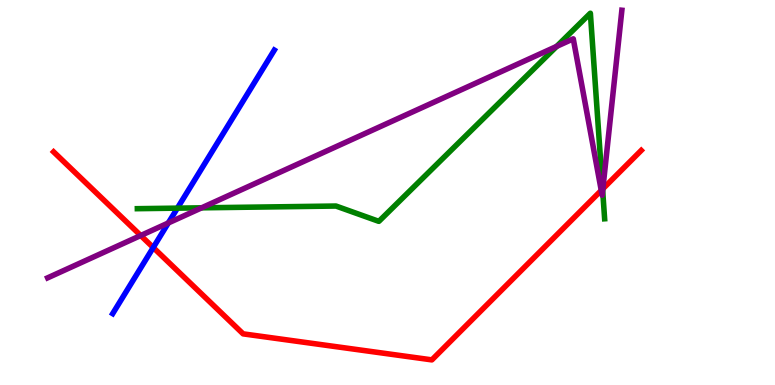[{'lines': ['blue', 'red'], 'intersections': [{'x': 1.98, 'y': 3.57}]}, {'lines': ['green', 'red'], 'intersections': [{'x': 7.78, 'y': 5.09}]}, {'lines': ['purple', 'red'], 'intersections': [{'x': 1.82, 'y': 3.88}, {'x': 7.76, 'y': 5.05}, {'x': 7.78, 'y': 5.1}]}, {'lines': ['blue', 'green'], 'intersections': [{'x': 2.29, 'y': 4.59}]}, {'lines': ['blue', 'purple'], 'intersections': [{'x': 2.17, 'y': 4.21}]}, {'lines': ['green', 'purple'], 'intersections': [{'x': 2.6, 'y': 4.6}, {'x': 7.18, 'y': 8.8}, {'x': 7.78, 'y': 5.05}]}]